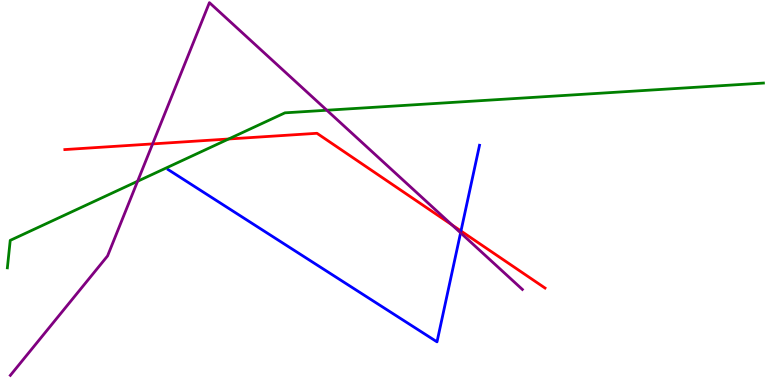[{'lines': ['blue', 'red'], 'intersections': [{'x': 5.95, 'y': 4.0}]}, {'lines': ['green', 'red'], 'intersections': [{'x': 2.95, 'y': 6.39}]}, {'lines': ['purple', 'red'], 'intersections': [{'x': 1.97, 'y': 6.26}, {'x': 5.83, 'y': 4.16}]}, {'lines': ['blue', 'green'], 'intersections': []}, {'lines': ['blue', 'purple'], 'intersections': [{'x': 5.94, 'y': 3.95}]}, {'lines': ['green', 'purple'], 'intersections': [{'x': 1.78, 'y': 5.29}, {'x': 4.22, 'y': 7.14}]}]